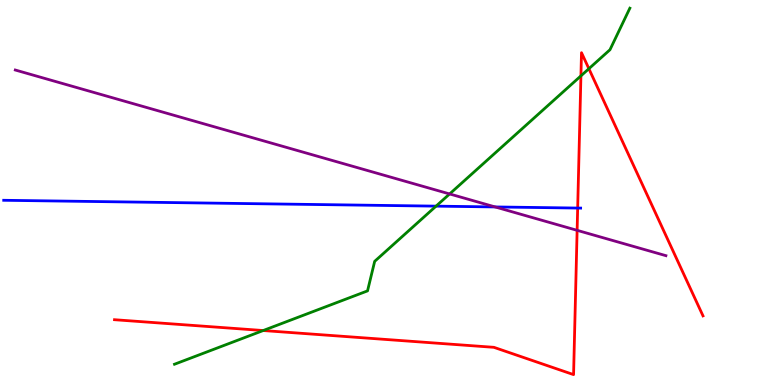[{'lines': ['blue', 'red'], 'intersections': [{'x': 7.45, 'y': 4.6}]}, {'lines': ['green', 'red'], 'intersections': [{'x': 3.4, 'y': 1.41}, {'x': 7.5, 'y': 8.03}, {'x': 7.6, 'y': 8.22}]}, {'lines': ['purple', 'red'], 'intersections': [{'x': 7.45, 'y': 4.02}]}, {'lines': ['blue', 'green'], 'intersections': [{'x': 5.63, 'y': 4.65}]}, {'lines': ['blue', 'purple'], 'intersections': [{'x': 6.39, 'y': 4.62}]}, {'lines': ['green', 'purple'], 'intersections': [{'x': 5.8, 'y': 4.96}]}]